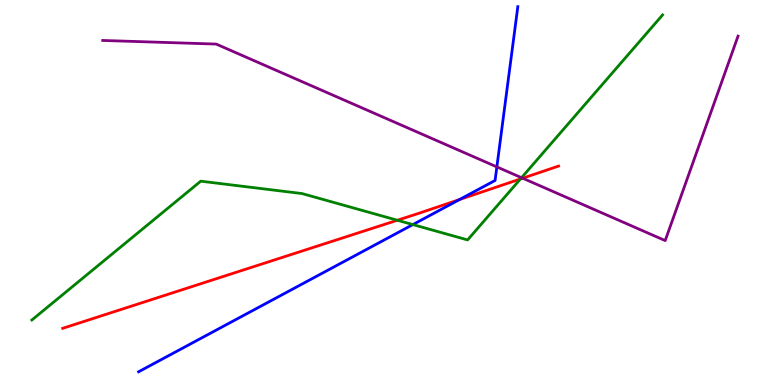[{'lines': ['blue', 'red'], 'intersections': [{'x': 5.93, 'y': 4.82}]}, {'lines': ['green', 'red'], 'intersections': [{'x': 5.13, 'y': 4.28}, {'x': 6.72, 'y': 5.35}]}, {'lines': ['purple', 'red'], 'intersections': [{'x': 6.74, 'y': 5.37}]}, {'lines': ['blue', 'green'], 'intersections': [{'x': 5.33, 'y': 4.17}]}, {'lines': ['blue', 'purple'], 'intersections': [{'x': 6.41, 'y': 5.66}]}, {'lines': ['green', 'purple'], 'intersections': [{'x': 6.73, 'y': 5.38}]}]